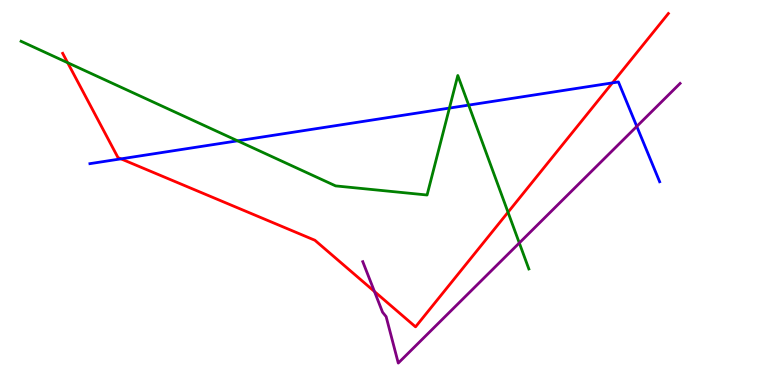[{'lines': ['blue', 'red'], 'intersections': [{'x': 1.56, 'y': 5.87}, {'x': 7.9, 'y': 7.85}]}, {'lines': ['green', 'red'], 'intersections': [{'x': 0.873, 'y': 8.37}, {'x': 6.56, 'y': 4.49}]}, {'lines': ['purple', 'red'], 'intersections': [{'x': 4.83, 'y': 2.43}]}, {'lines': ['blue', 'green'], 'intersections': [{'x': 3.07, 'y': 6.34}, {'x': 5.8, 'y': 7.19}, {'x': 6.05, 'y': 7.27}]}, {'lines': ['blue', 'purple'], 'intersections': [{'x': 8.22, 'y': 6.72}]}, {'lines': ['green', 'purple'], 'intersections': [{'x': 6.7, 'y': 3.69}]}]